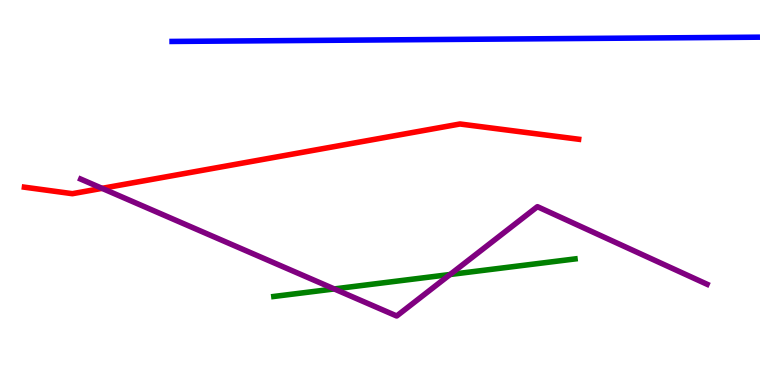[{'lines': ['blue', 'red'], 'intersections': []}, {'lines': ['green', 'red'], 'intersections': []}, {'lines': ['purple', 'red'], 'intersections': [{'x': 1.32, 'y': 5.11}]}, {'lines': ['blue', 'green'], 'intersections': []}, {'lines': ['blue', 'purple'], 'intersections': []}, {'lines': ['green', 'purple'], 'intersections': [{'x': 4.31, 'y': 2.5}, {'x': 5.81, 'y': 2.87}]}]